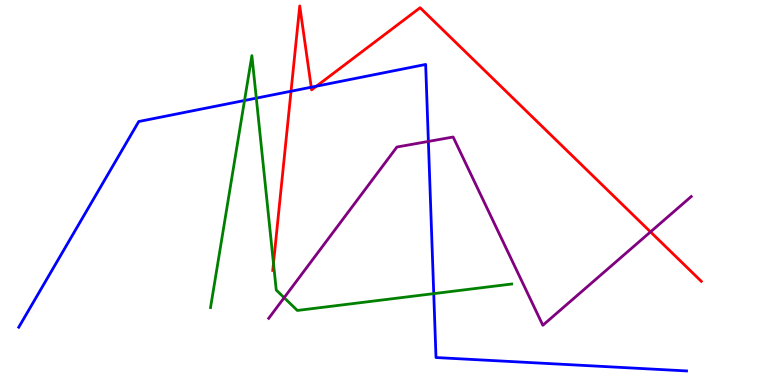[{'lines': ['blue', 'red'], 'intersections': [{'x': 3.76, 'y': 7.63}, {'x': 4.02, 'y': 7.73}, {'x': 4.08, 'y': 7.76}]}, {'lines': ['green', 'red'], 'intersections': [{'x': 3.53, 'y': 3.16}]}, {'lines': ['purple', 'red'], 'intersections': [{'x': 8.39, 'y': 3.98}]}, {'lines': ['blue', 'green'], 'intersections': [{'x': 3.16, 'y': 7.39}, {'x': 3.31, 'y': 7.45}, {'x': 5.6, 'y': 2.37}]}, {'lines': ['blue', 'purple'], 'intersections': [{'x': 5.53, 'y': 6.33}]}, {'lines': ['green', 'purple'], 'intersections': [{'x': 3.67, 'y': 2.27}]}]